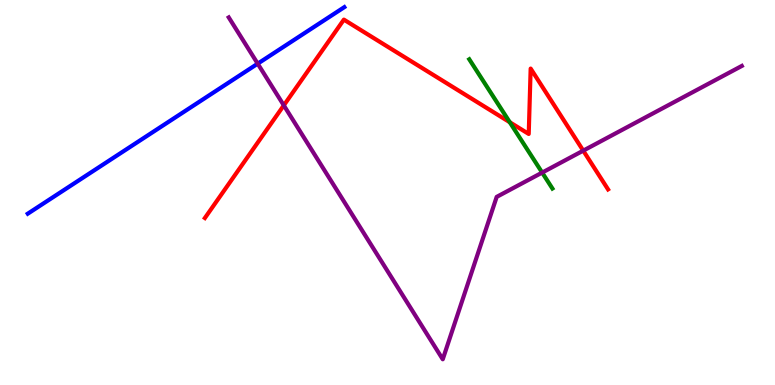[{'lines': ['blue', 'red'], 'intersections': []}, {'lines': ['green', 'red'], 'intersections': [{'x': 6.58, 'y': 6.83}]}, {'lines': ['purple', 'red'], 'intersections': [{'x': 3.66, 'y': 7.26}, {'x': 7.53, 'y': 6.09}]}, {'lines': ['blue', 'green'], 'intersections': []}, {'lines': ['blue', 'purple'], 'intersections': [{'x': 3.33, 'y': 8.35}]}, {'lines': ['green', 'purple'], 'intersections': [{'x': 7.0, 'y': 5.52}]}]